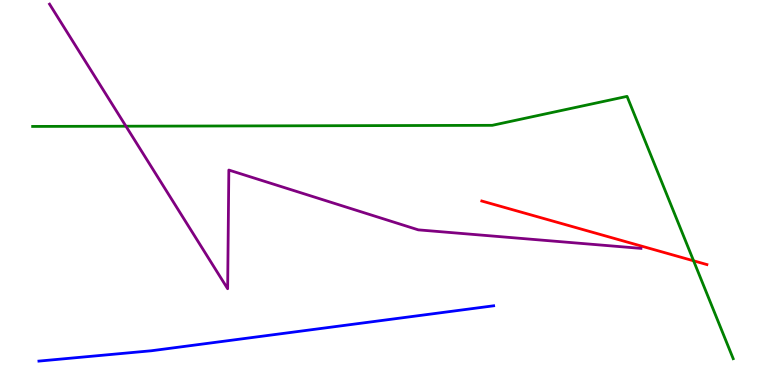[{'lines': ['blue', 'red'], 'intersections': []}, {'lines': ['green', 'red'], 'intersections': [{'x': 8.95, 'y': 3.23}]}, {'lines': ['purple', 'red'], 'intersections': []}, {'lines': ['blue', 'green'], 'intersections': []}, {'lines': ['blue', 'purple'], 'intersections': []}, {'lines': ['green', 'purple'], 'intersections': [{'x': 1.62, 'y': 6.72}]}]